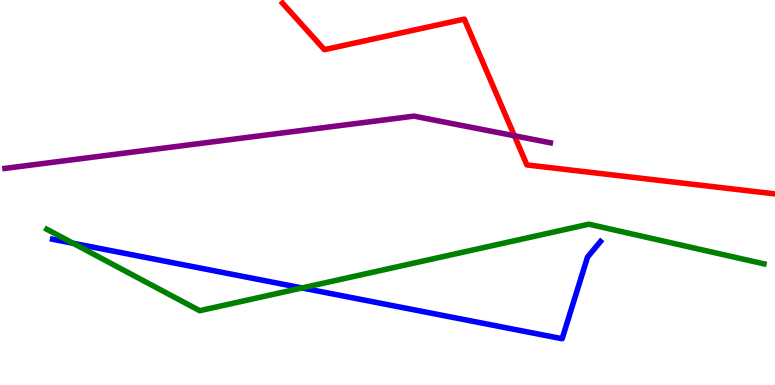[{'lines': ['blue', 'red'], 'intersections': []}, {'lines': ['green', 'red'], 'intersections': []}, {'lines': ['purple', 'red'], 'intersections': [{'x': 6.64, 'y': 6.47}]}, {'lines': ['blue', 'green'], 'intersections': [{'x': 0.943, 'y': 3.68}, {'x': 3.9, 'y': 2.52}]}, {'lines': ['blue', 'purple'], 'intersections': []}, {'lines': ['green', 'purple'], 'intersections': []}]